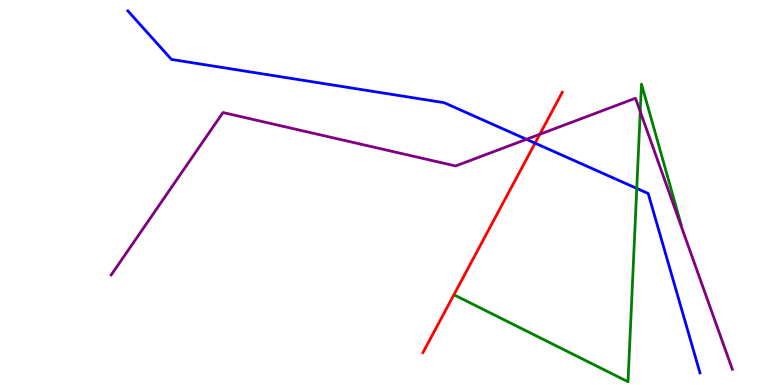[{'lines': ['blue', 'red'], 'intersections': [{'x': 6.9, 'y': 6.28}]}, {'lines': ['green', 'red'], 'intersections': []}, {'lines': ['purple', 'red'], 'intersections': [{'x': 6.97, 'y': 6.51}]}, {'lines': ['blue', 'green'], 'intersections': [{'x': 8.22, 'y': 5.11}]}, {'lines': ['blue', 'purple'], 'intersections': [{'x': 6.79, 'y': 6.38}]}, {'lines': ['green', 'purple'], 'intersections': [{'x': 8.26, 'y': 7.1}]}]